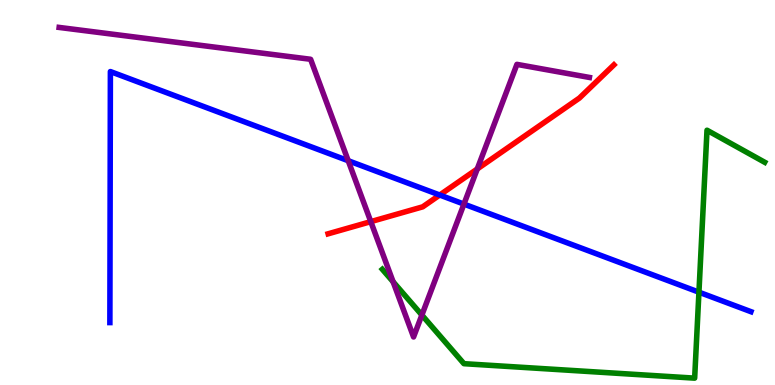[{'lines': ['blue', 'red'], 'intersections': [{'x': 5.67, 'y': 4.93}]}, {'lines': ['green', 'red'], 'intersections': []}, {'lines': ['purple', 'red'], 'intersections': [{'x': 4.78, 'y': 4.24}, {'x': 6.16, 'y': 5.61}]}, {'lines': ['blue', 'green'], 'intersections': [{'x': 9.02, 'y': 2.41}]}, {'lines': ['blue', 'purple'], 'intersections': [{'x': 4.49, 'y': 5.83}, {'x': 5.99, 'y': 4.7}]}, {'lines': ['green', 'purple'], 'intersections': [{'x': 5.07, 'y': 2.68}, {'x': 5.44, 'y': 1.82}]}]